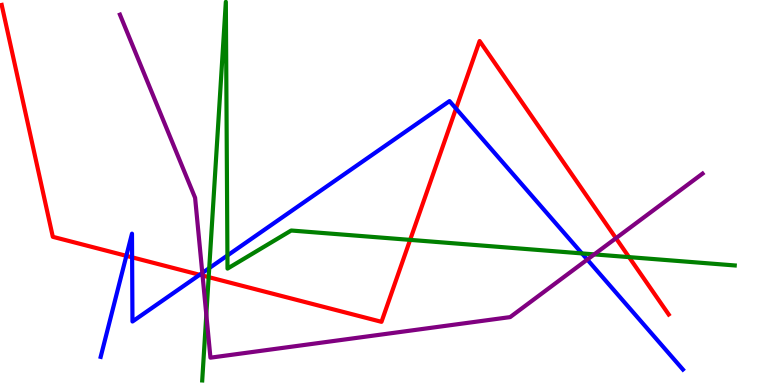[{'lines': ['blue', 'red'], 'intersections': [{'x': 1.63, 'y': 3.35}, {'x': 1.7, 'y': 3.32}, {'x': 2.58, 'y': 2.86}, {'x': 5.88, 'y': 7.18}]}, {'lines': ['green', 'red'], 'intersections': [{'x': 2.69, 'y': 2.8}, {'x': 5.29, 'y': 3.77}, {'x': 8.12, 'y': 3.32}]}, {'lines': ['purple', 'red'], 'intersections': [{'x': 2.61, 'y': 2.84}, {'x': 7.95, 'y': 3.81}]}, {'lines': ['blue', 'green'], 'intersections': [{'x': 2.7, 'y': 3.04}, {'x': 2.93, 'y': 3.36}, {'x': 7.51, 'y': 3.42}]}, {'lines': ['blue', 'purple'], 'intersections': [{'x': 2.61, 'y': 2.91}, {'x': 7.58, 'y': 3.26}]}, {'lines': ['green', 'purple'], 'intersections': [{'x': 2.66, 'y': 1.83}, {'x': 7.67, 'y': 3.39}]}]